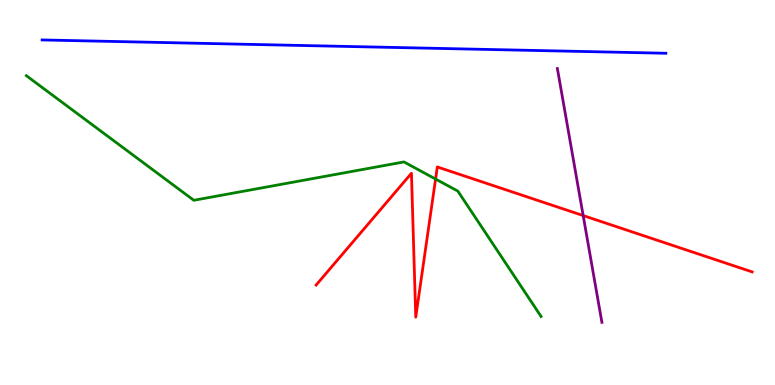[{'lines': ['blue', 'red'], 'intersections': []}, {'lines': ['green', 'red'], 'intersections': [{'x': 5.62, 'y': 5.35}]}, {'lines': ['purple', 'red'], 'intersections': [{'x': 7.52, 'y': 4.4}]}, {'lines': ['blue', 'green'], 'intersections': []}, {'lines': ['blue', 'purple'], 'intersections': []}, {'lines': ['green', 'purple'], 'intersections': []}]